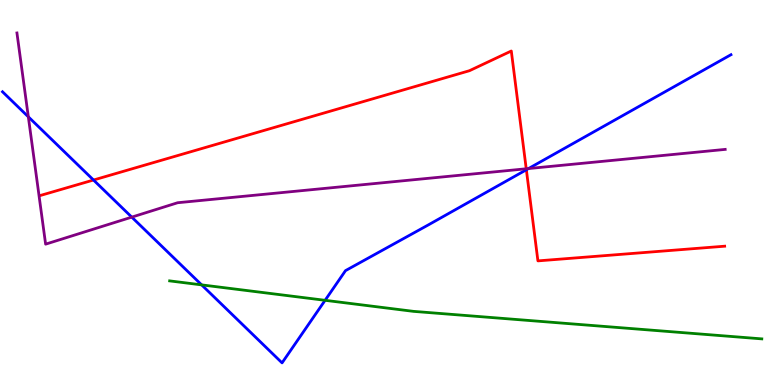[{'lines': ['blue', 'red'], 'intersections': [{'x': 1.21, 'y': 5.32}, {'x': 6.79, 'y': 5.59}]}, {'lines': ['green', 'red'], 'intersections': []}, {'lines': ['purple', 'red'], 'intersections': [{'x': 6.79, 'y': 5.62}]}, {'lines': ['blue', 'green'], 'intersections': [{'x': 2.6, 'y': 2.6}, {'x': 4.19, 'y': 2.2}]}, {'lines': ['blue', 'purple'], 'intersections': [{'x': 0.366, 'y': 6.97}, {'x': 1.7, 'y': 4.36}, {'x': 6.82, 'y': 5.62}]}, {'lines': ['green', 'purple'], 'intersections': []}]